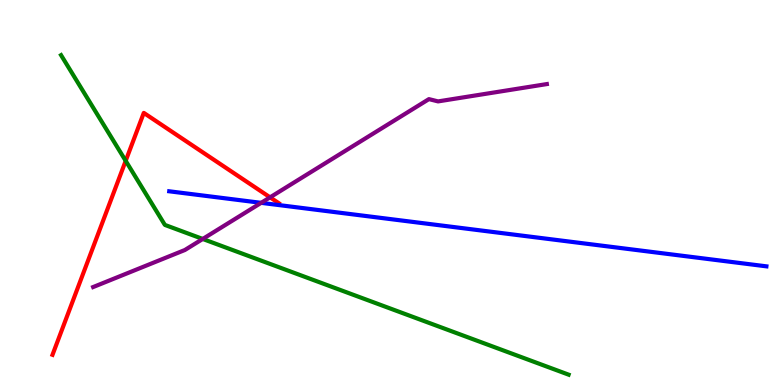[{'lines': ['blue', 'red'], 'intersections': []}, {'lines': ['green', 'red'], 'intersections': [{'x': 1.62, 'y': 5.82}]}, {'lines': ['purple', 'red'], 'intersections': [{'x': 3.48, 'y': 4.87}]}, {'lines': ['blue', 'green'], 'intersections': []}, {'lines': ['blue', 'purple'], 'intersections': [{'x': 3.37, 'y': 4.73}]}, {'lines': ['green', 'purple'], 'intersections': [{'x': 2.62, 'y': 3.79}]}]